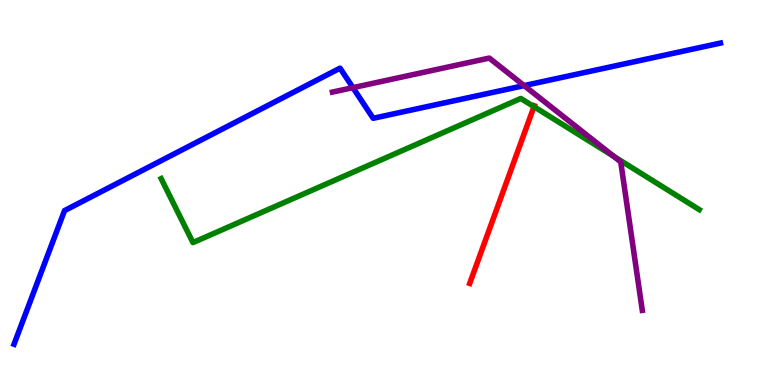[{'lines': ['blue', 'red'], 'intersections': []}, {'lines': ['green', 'red'], 'intersections': [{'x': 6.89, 'y': 7.23}]}, {'lines': ['purple', 'red'], 'intersections': []}, {'lines': ['blue', 'green'], 'intersections': []}, {'lines': ['blue', 'purple'], 'intersections': [{'x': 4.55, 'y': 7.72}, {'x': 6.76, 'y': 7.78}]}, {'lines': ['green', 'purple'], 'intersections': [{'x': 7.92, 'y': 5.94}]}]